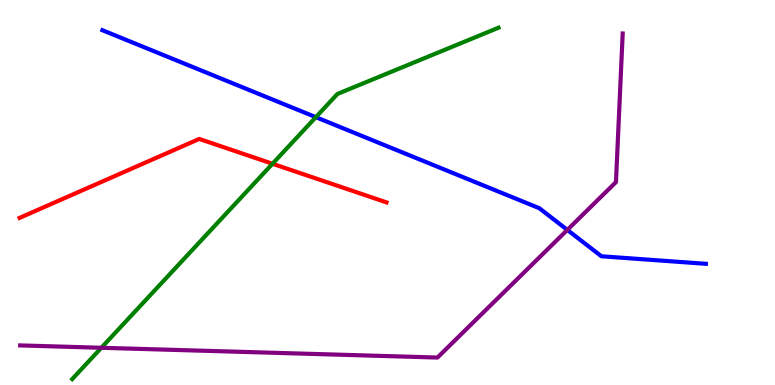[{'lines': ['blue', 'red'], 'intersections': []}, {'lines': ['green', 'red'], 'intersections': [{'x': 3.52, 'y': 5.75}]}, {'lines': ['purple', 'red'], 'intersections': []}, {'lines': ['blue', 'green'], 'intersections': [{'x': 4.08, 'y': 6.96}]}, {'lines': ['blue', 'purple'], 'intersections': [{'x': 7.32, 'y': 4.03}]}, {'lines': ['green', 'purple'], 'intersections': [{'x': 1.31, 'y': 0.967}]}]